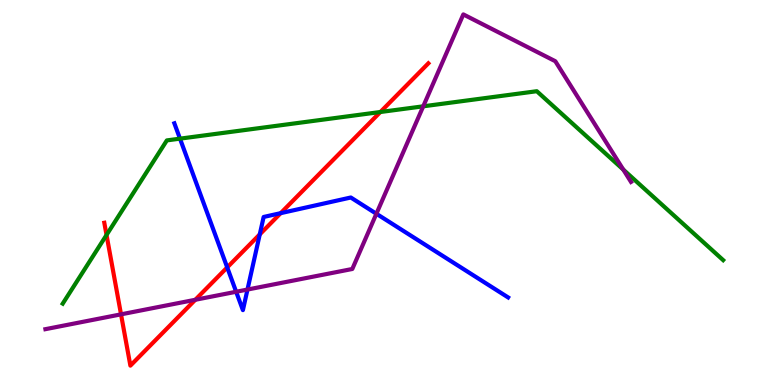[{'lines': ['blue', 'red'], 'intersections': [{'x': 2.93, 'y': 3.05}, {'x': 3.35, 'y': 3.91}, {'x': 3.62, 'y': 4.46}]}, {'lines': ['green', 'red'], 'intersections': [{'x': 1.37, 'y': 3.9}, {'x': 4.91, 'y': 7.09}]}, {'lines': ['purple', 'red'], 'intersections': [{'x': 1.56, 'y': 1.84}, {'x': 2.52, 'y': 2.21}]}, {'lines': ['blue', 'green'], 'intersections': [{'x': 2.32, 'y': 6.4}]}, {'lines': ['blue', 'purple'], 'intersections': [{'x': 3.05, 'y': 2.42}, {'x': 3.19, 'y': 2.48}, {'x': 4.86, 'y': 4.45}]}, {'lines': ['green', 'purple'], 'intersections': [{'x': 5.46, 'y': 7.24}, {'x': 8.04, 'y': 5.59}]}]